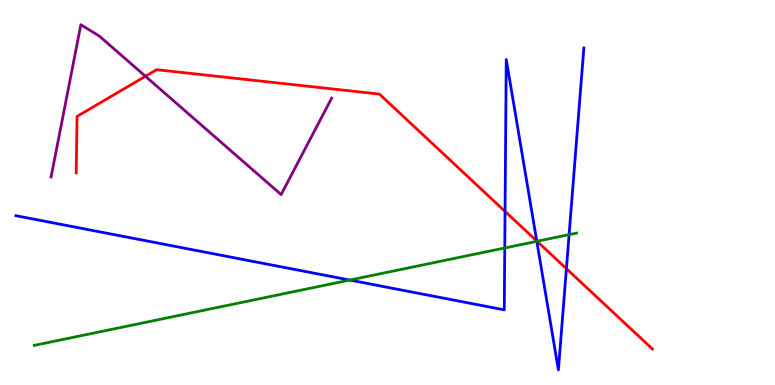[{'lines': ['blue', 'red'], 'intersections': [{'x': 6.52, 'y': 4.51}, {'x': 6.93, 'y': 3.74}, {'x': 7.31, 'y': 3.02}]}, {'lines': ['green', 'red'], 'intersections': [{'x': 6.93, 'y': 3.73}]}, {'lines': ['purple', 'red'], 'intersections': [{'x': 1.88, 'y': 8.02}]}, {'lines': ['blue', 'green'], 'intersections': [{'x': 4.51, 'y': 2.73}, {'x': 6.51, 'y': 3.56}, {'x': 6.93, 'y': 3.73}, {'x': 7.34, 'y': 3.91}]}, {'lines': ['blue', 'purple'], 'intersections': []}, {'lines': ['green', 'purple'], 'intersections': []}]